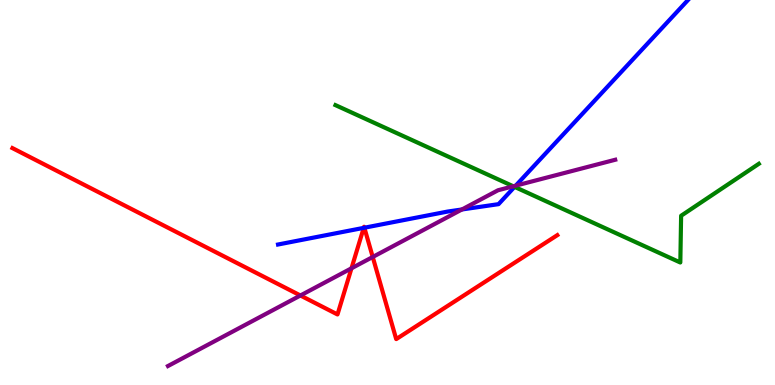[{'lines': ['blue', 'red'], 'intersections': [{'x': 4.69, 'y': 4.08}, {'x': 4.7, 'y': 4.08}]}, {'lines': ['green', 'red'], 'intersections': []}, {'lines': ['purple', 'red'], 'intersections': [{'x': 3.88, 'y': 2.33}, {'x': 4.54, 'y': 3.03}, {'x': 4.81, 'y': 3.33}]}, {'lines': ['blue', 'green'], 'intersections': [{'x': 6.64, 'y': 5.15}]}, {'lines': ['blue', 'purple'], 'intersections': [{'x': 5.96, 'y': 4.56}, {'x': 6.65, 'y': 5.18}]}, {'lines': ['green', 'purple'], 'intersections': [{'x': 6.62, 'y': 5.16}]}]